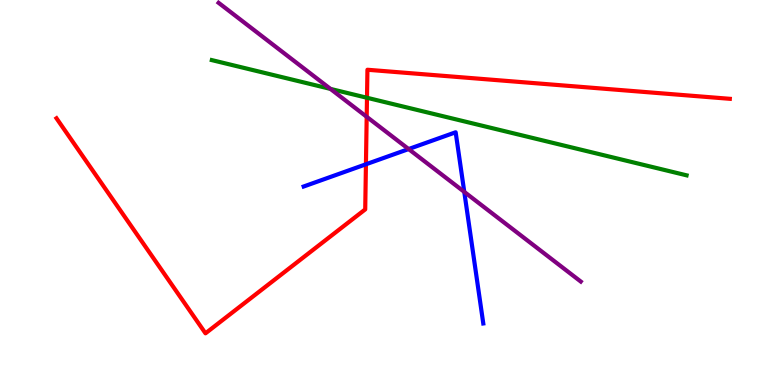[{'lines': ['blue', 'red'], 'intersections': [{'x': 4.72, 'y': 5.73}]}, {'lines': ['green', 'red'], 'intersections': [{'x': 4.74, 'y': 7.46}]}, {'lines': ['purple', 'red'], 'intersections': [{'x': 4.73, 'y': 6.97}]}, {'lines': ['blue', 'green'], 'intersections': []}, {'lines': ['blue', 'purple'], 'intersections': [{'x': 5.27, 'y': 6.13}, {'x': 5.99, 'y': 5.02}]}, {'lines': ['green', 'purple'], 'intersections': [{'x': 4.26, 'y': 7.69}]}]